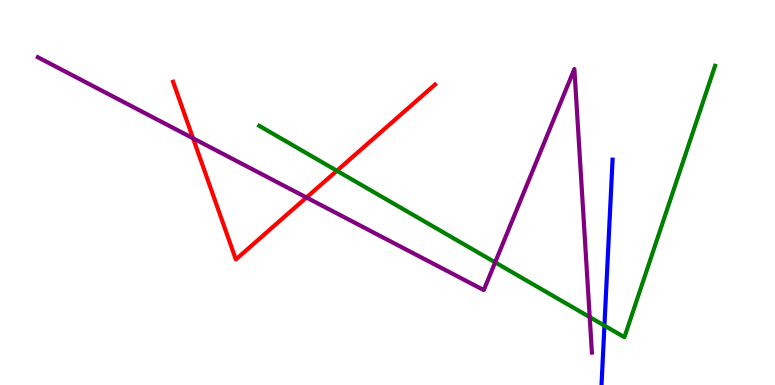[{'lines': ['blue', 'red'], 'intersections': []}, {'lines': ['green', 'red'], 'intersections': [{'x': 4.35, 'y': 5.56}]}, {'lines': ['purple', 'red'], 'intersections': [{'x': 2.49, 'y': 6.41}, {'x': 3.95, 'y': 4.87}]}, {'lines': ['blue', 'green'], 'intersections': [{'x': 7.8, 'y': 1.54}]}, {'lines': ['blue', 'purple'], 'intersections': []}, {'lines': ['green', 'purple'], 'intersections': [{'x': 6.39, 'y': 3.19}, {'x': 7.61, 'y': 1.76}]}]